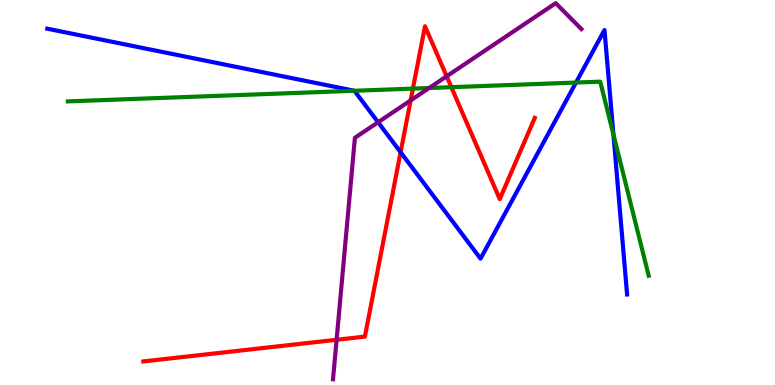[{'lines': ['blue', 'red'], 'intersections': [{'x': 5.17, 'y': 6.05}]}, {'lines': ['green', 'red'], 'intersections': [{'x': 5.33, 'y': 7.7}, {'x': 5.82, 'y': 7.74}]}, {'lines': ['purple', 'red'], 'intersections': [{'x': 4.34, 'y': 1.17}, {'x': 5.3, 'y': 7.39}, {'x': 5.76, 'y': 8.02}]}, {'lines': ['blue', 'green'], 'intersections': [{'x': 4.57, 'y': 7.64}, {'x': 7.43, 'y': 7.86}, {'x': 7.92, 'y': 6.51}]}, {'lines': ['blue', 'purple'], 'intersections': [{'x': 4.88, 'y': 6.82}]}, {'lines': ['green', 'purple'], 'intersections': [{'x': 5.54, 'y': 7.71}]}]